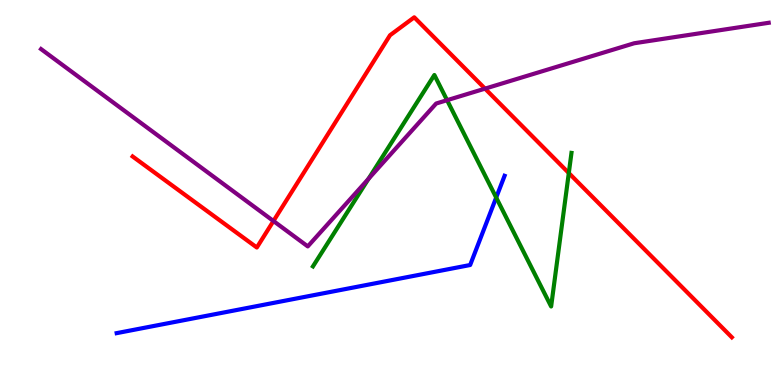[{'lines': ['blue', 'red'], 'intersections': []}, {'lines': ['green', 'red'], 'intersections': [{'x': 7.34, 'y': 5.51}]}, {'lines': ['purple', 'red'], 'intersections': [{'x': 3.53, 'y': 4.26}, {'x': 6.26, 'y': 7.7}]}, {'lines': ['blue', 'green'], 'intersections': [{'x': 6.4, 'y': 4.87}]}, {'lines': ['blue', 'purple'], 'intersections': []}, {'lines': ['green', 'purple'], 'intersections': [{'x': 4.76, 'y': 5.36}, {'x': 5.77, 'y': 7.4}]}]